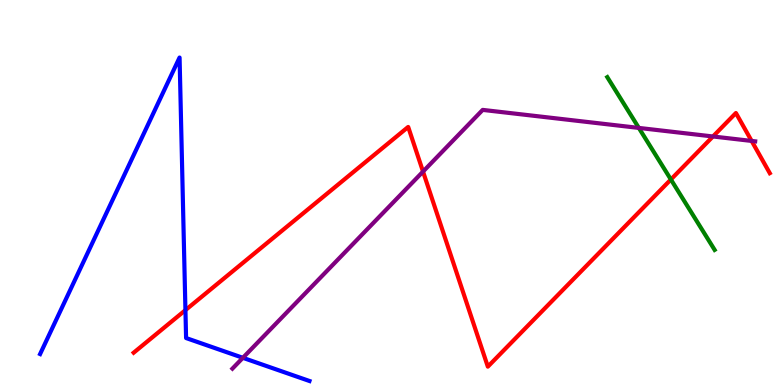[{'lines': ['blue', 'red'], 'intersections': [{'x': 2.39, 'y': 1.94}]}, {'lines': ['green', 'red'], 'intersections': [{'x': 8.66, 'y': 5.34}]}, {'lines': ['purple', 'red'], 'intersections': [{'x': 5.46, 'y': 5.54}, {'x': 9.2, 'y': 6.46}, {'x': 9.7, 'y': 6.34}]}, {'lines': ['blue', 'green'], 'intersections': []}, {'lines': ['blue', 'purple'], 'intersections': [{'x': 3.13, 'y': 0.706}]}, {'lines': ['green', 'purple'], 'intersections': [{'x': 8.24, 'y': 6.68}]}]